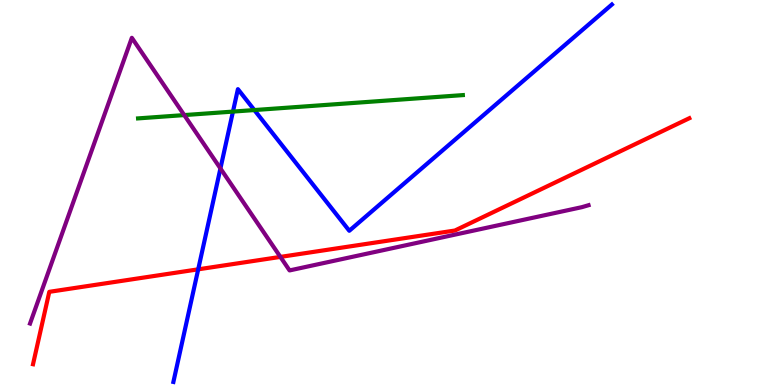[{'lines': ['blue', 'red'], 'intersections': [{'x': 2.56, 'y': 3.0}]}, {'lines': ['green', 'red'], 'intersections': []}, {'lines': ['purple', 'red'], 'intersections': [{'x': 3.62, 'y': 3.33}]}, {'lines': ['blue', 'green'], 'intersections': [{'x': 3.01, 'y': 7.1}, {'x': 3.28, 'y': 7.14}]}, {'lines': ['blue', 'purple'], 'intersections': [{'x': 2.84, 'y': 5.62}]}, {'lines': ['green', 'purple'], 'intersections': [{'x': 2.38, 'y': 7.01}]}]